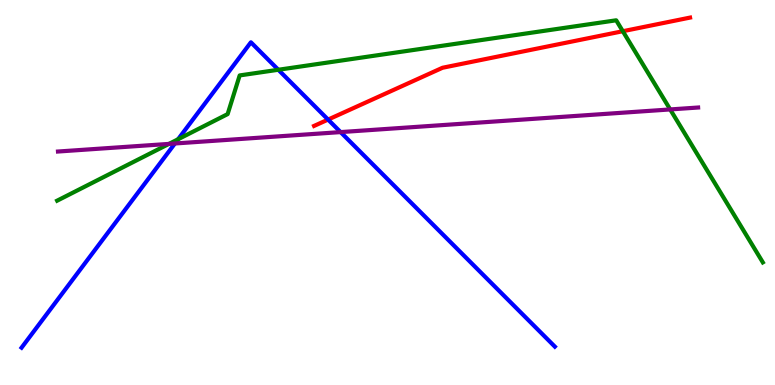[{'lines': ['blue', 'red'], 'intersections': [{'x': 4.23, 'y': 6.89}]}, {'lines': ['green', 'red'], 'intersections': [{'x': 8.04, 'y': 9.19}]}, {'lines': ['purple', 'red'], 'intersections': []}, {'lines': ['blue', 'green'], 'intersections': [{'x': 2.3, 'y': 6.38}, {'x': 3.59, 'y': 8.19}]}, {'lines': ['blue', 'purple'], 'intersections': [{'x': 2.26, 'y': 6.27}, {'x': 4.39, 'y': 6.57}]}, {'lines': ['green', 'purple'], 'intersections': [{'x': 2.18, 'y': 6.26}, {'x': 8.65, 'y': 7.16}]}]